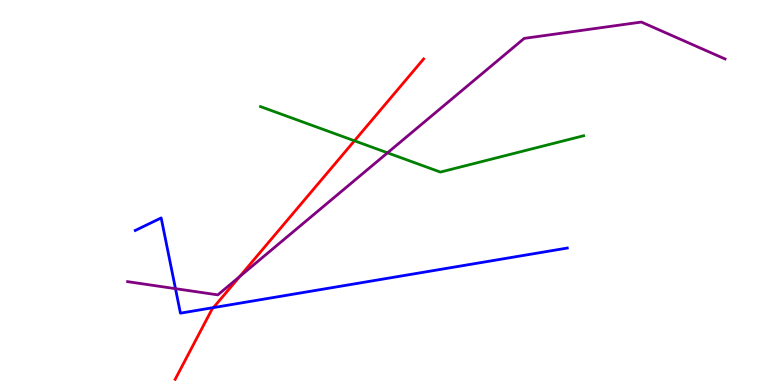[{'lines': ['blue', 'red'], 'intersections': [{'x': 2.75, 'y': 2.01}]}, {'lines': ['green', 'red'], 'intersections': [{'x': 4.57, 'y': 6.34}]}, {'lines': ['purple', 'red'], 'intersections': [{'x': 3.09, 'y': 2.82}]}, {'lines': ['blue', 'green'], 'intersections': []}, {'lines': ['blue', 'purple'], 'intersections': [{'x': 2.26, 'y': 2.5}]}, {'lines': ['green', 'purple'], 'intersections': [{'x': 5.0, 'y': 6.03}]}]